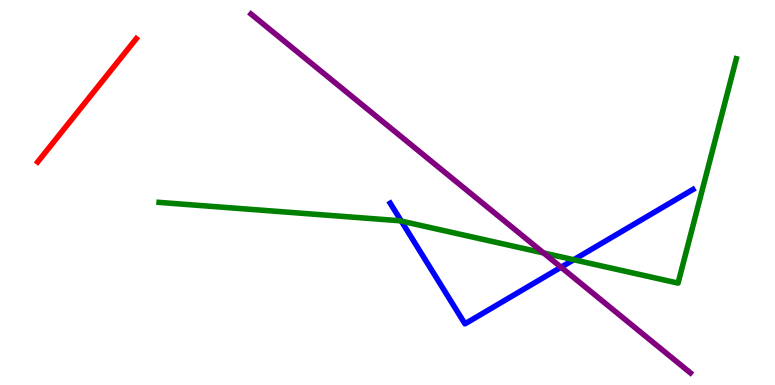[{'lines': ['blue', 'red'], 'intersections': []}, {'lines': ['green', 'red'], 'intersections': []}, {'lines': ['purple', 'red'], 'intersections': []}, {'lines': ['blue', 'green'], 'intersections': [{'x': 5.18, 'y': 4.26}, {'x': 7.4, 'y': 3.25}]}, {'lines': ['blue', 'purple'], 'intersections': [{'x': 7.24, 'y': 3.06}]}, {'lines': ['green', 'purple'], 'intersections': [{'x': 7.01, 'y': 3.43}]}]